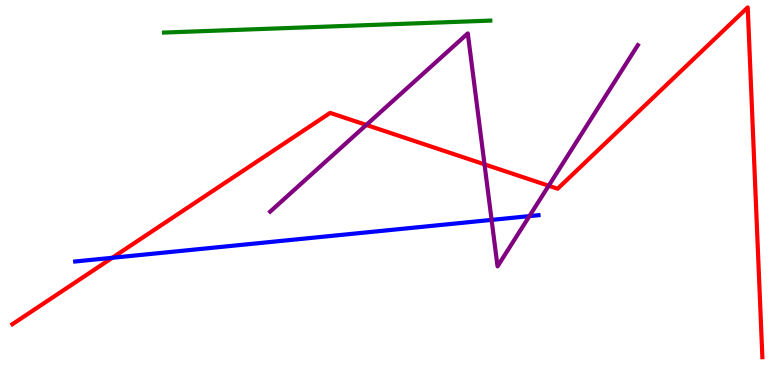[{'lines': ['blue', 'red'], 'intersections': [{'x': 1.45, 'y': 3.3}]}, {'lines': ['green', 'red'], 'intersections': []}, {'lines': ['purple', 'red'], 'intersections': [{'x': 4.73, 'y': 6.75}, {'x': 6.25, 'y': 5.73}, {'x': 7.08, 'y': 5.18}]}, {'lines': ['blue', 'green'], 'intersections': []}, {'lines': ['blue', 'purple'], 'intersections': [{'x': 6.34, 'y': 4.29}, {'x': 6.83, 'y': 4.39}]}, {'lines': ['green', 'purple'], 'intersections': []}]